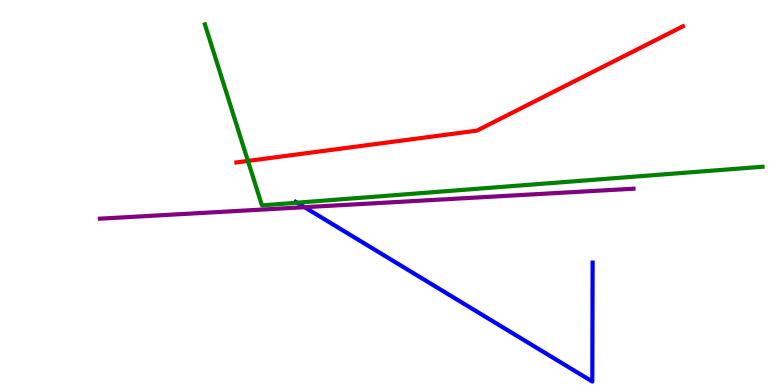[{'lines': ['blue', 'red'], 'intersections': []}, {'lines': ['green', 'red'], 'intersections': [{'x': 3.2, 'y': 5.82}]}, {'lines': ['purple', 'red'], 'intersections': []}, {'lines': ['blue', 'green'], 'intersections': [{'x': 3.83, 'y': 4.73}]}, {'lines': ['blue', 'purple'], 'intersections': [{'x': 3.93, 'y': 4.62}]}, {'lines': ['green', 'purple'], 'intersections': []}]